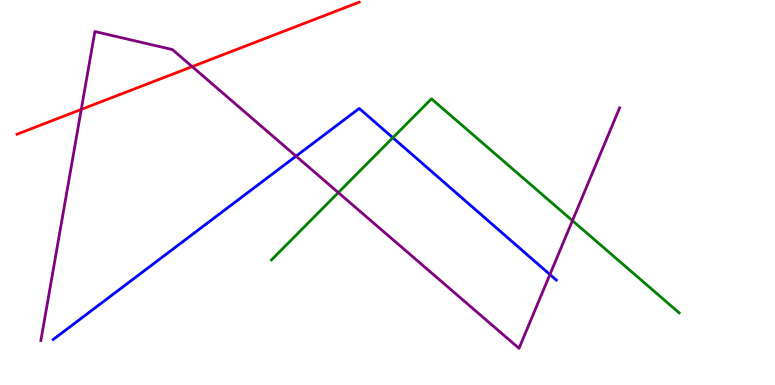[{'lines': ['blue', 'red'], 'intersections': []}, {'lines': ['green', 'red'], 'intersections': []}, {'lines': ['purple', 'red'], 'intersections': [{'x': 1.05, 'y': 7.16}, {'x': 2.48, 'y': 8.27}]}, {'lines': ['blue', 'green'], 'intersections': [{'x': 5.07, 'y': 6.42}]}, {'lines': ['blue', 'purple'], 'intersections': [{'x': 3.82, 'y': 5.94}, {'x': 7.1, 'y': 2.87}]}, {'lines': ['green', 'purple'], 'intersections': [{'x': 4.37, 'y': 5.0}, {'x': 7.39, 'y': 4.27}]}]